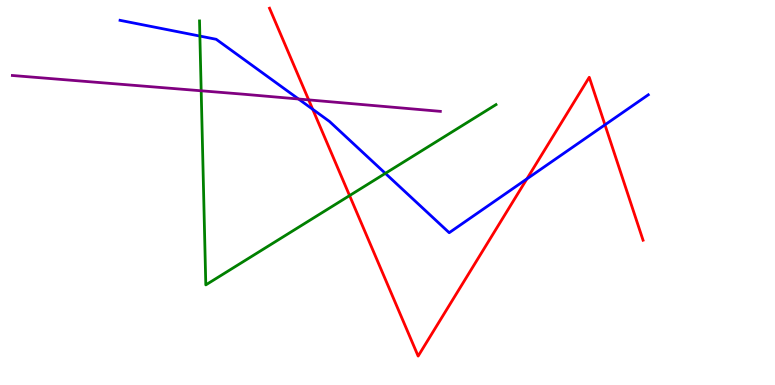[{'lines': ['blue', 'red'], 'intersections': [{'x': 4.03, 'y': 7.16}, {'x': 6.8, 'y': 5.35}, {'x': 7.81, 'y': 6.76}]}, {'lines': ['green', 'red'], 'intersections': [{'x': 4.51, 'y': 4.92}]}, {'lines': ['purple', 'red'], 'intersections': [{'x': 3.98, 'y': 7.41}]}, {'lines': ['blue', 'green'], 'intersections': [{'x': 2.58, 'y': 9.06}, {'x': 4.97, 'y': 5.5}]}, {'lines': ['blue', 'purple'], 'intersections': [{'x': 3.85, 'y': 7.43}]}, {'lines': ['green', 'purple'], 'intersections': [{'x': 2.6, 'y': 7.64}]}]